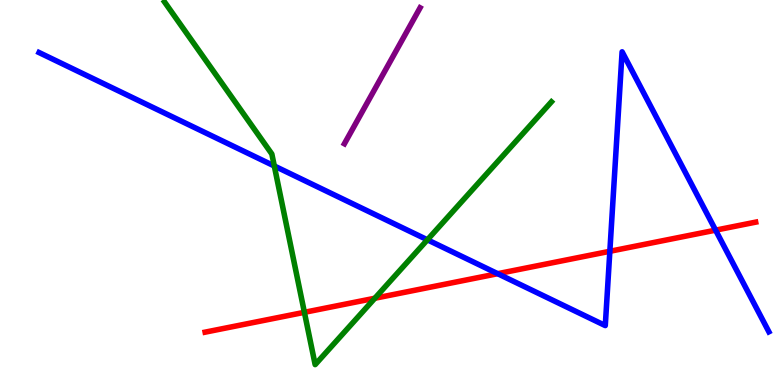[{'lines': ['blue', 'red'], 'intersections': [{'x': 6.42, 'y': 2.89}, {'x': 7.87, 'y': 3.47}, {'x': 9.23, 'y': 4.02}]}, {'lines': ['green', 'red'], 'intersections': [{'x': 3.93, 'y': 1.89}, {'x': 4.84, 'y': 2.25}]}, {'lines': ['purple', 'red'], 'intersections': []}, {'lines': ['blue', 'green'], 'intersections': [{'x': 3.54, 'y': 5.69}, {'x': 5.51, 'y': 3.77}]}, {'lines': ['blue', 'purple'], 'intersections': []}, {'lines': ['green', 'purple'], 'intersections': []}]